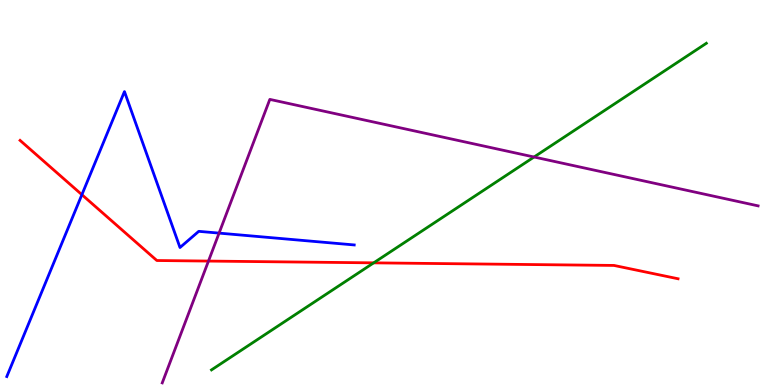[{'lines': ['blue', 'red'], 'intersections': [{'x': 1.06, 'y': 4.94}]}, {'lines': ['green', 'red'], 'intersections': [{'x': 4.82, 'y': 3.17}]}, {'lines': ['purple', 'red'], 'intersections': [{'x': 2.69, 'y': 3.22}]}, {'lines': ['blue', 'green'], 'intersections': []}, {'lines': ['blue', 'purple'], 'intersections': [{'x': 2.83, 'y': 3.95}]}, {'lines': ['green', 'purple'], 'intersections': [{'x': 6.89, 'y': 5.92}]}]